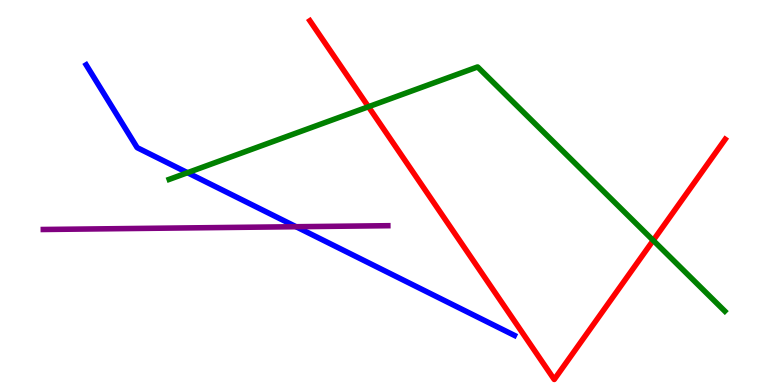[{'lines': ['blue', 'red'], 'intersections': []}, {'lines': ['green', 'red'], 'intersections': [{'x': 4.75, 'y': 7.23}, {'x': 8.43, 'y': 3.76}]}, {'lines': ['purple', 'red'], 'intersections': []}, {'lines': ['blue', 'green'], 'intersections': [{'x': 2.42, 'y': 5.51}]}, {'lines': ['blue', 'purple'], 'intersections': [{'x': 3.82, 'y': 4.11}]}, {'lines': ['green', 'purple'], 'intersections': []}]